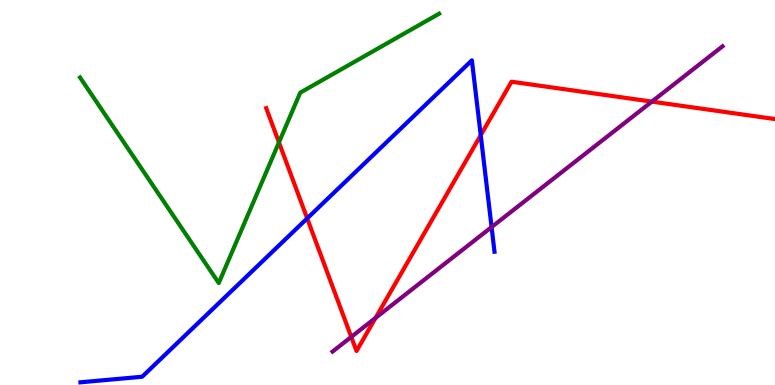[{'lines': ['blue', 'red'], 'intersections': [{'x': 3.96, 'y': 4.33}, {'x': 6.2, 'y': 6.49}]}, {'lines': ['green', 'red'], 'intersections': [{'x': 3.6, 'y': 6.3}]}, {'lines': ['purple', 'red'], 'intersections': [{'x': 4.53, 'y': 1.25}, {'x': 4.85, 'y': 1.74}, {'x': 8.41, 'y': 7.36}]}, {'lines': ['blue', 'green'], 'intersections': []}, {'lines': ['blue', 'purple'], 'intersections': [{'x': 6.34, 'y': 4.1}]}, {'lines': ['green', 'purple'], 'intersections': []}]